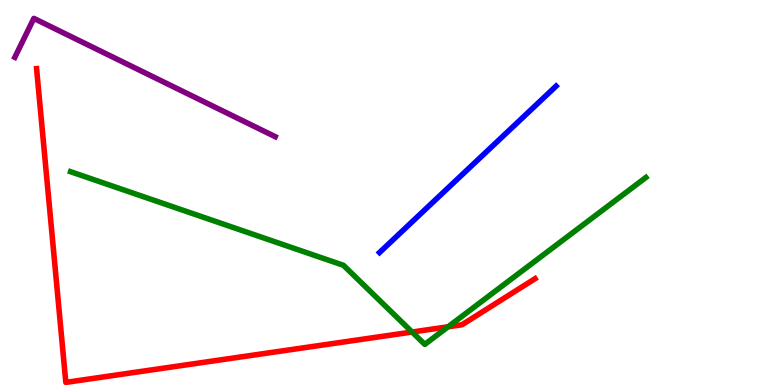[{'lines': ['blue', 'red'], 'intersections': []}, {'lines': ['green', 'red'], 'intersections': [{'x': 5.32, 'y': 1.38}, {'x': 5.78, 'y': 1.51}]}, {'lines': ['purple', 'red'], 'intersections': []}, {'lines': ['blue', 'green'], 'intersections': []}, {'lines': ['blue', 'purple'], 'intersections': []}, {'lines': ['green', 'purple'], 'intersections': []}]